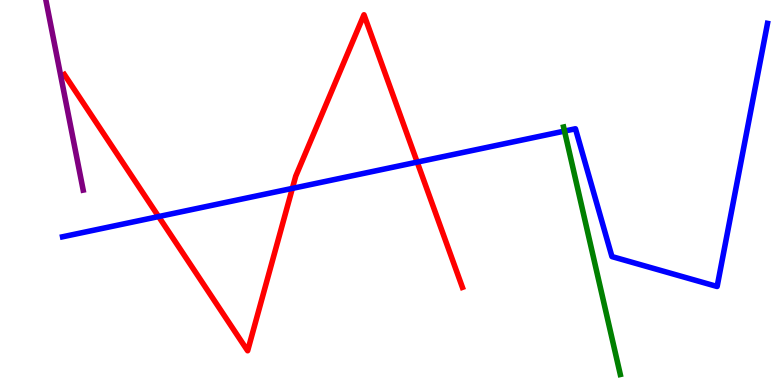[{'lines': ['blue', 'red'], 'intersections': [{'x': 2.05, 'y': 4.37}, {'x': 3.77, 'y': 5.11}, {'x': 5.38, 'y': 5.79}]}, {'lines': ['green', 'red'], 'intersections': []}, {'lines': ['purple', 'red'], 'intersections': []}, {'lines': ['blue', 'green'], 'intersections': [{'x': 7.28, 'y': 6.6}]}, {'lines': ['blue', 'purple'], 'intersections': []}, {'lines': ['green', 'purple'], 'intersections': []}]